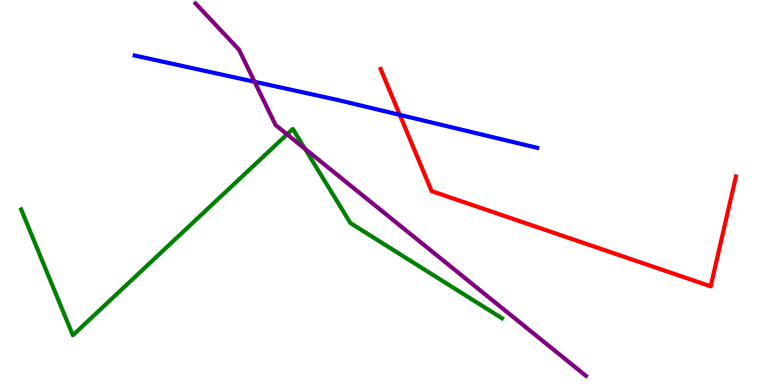[{'lines': ['blue', 'red'], 'intersections': [{'x': 5.16, 'y': 7.02}]}, {'lines': ['green', 'red'], 'intersections': []}, {'lines': ['purple', 'red'], 'intersections': []}, {'lines': ['blue', 'green'], 'intersections': []}, {'lines': ['blue', 'purple'], 'intersections': [{'x': 3.28, 'y': 7.88}]}, {'lines': ['green', 'purple'], 'intersections': [{'x': 3.7, 'y': 6.51}, {'x': 3.94, 'y': 6.14}]}]